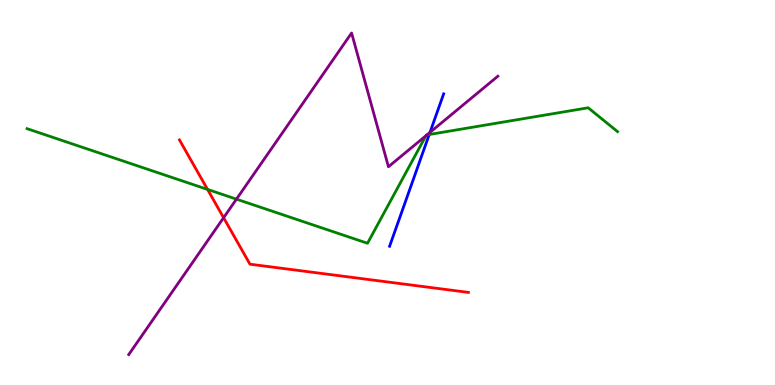[{'lines': ['blue', 'red'], 'intersections': []}, {'lines': ['green', 'red'], 'intersections': [{'x': 2.68, 'y': 5.08}]}, {'lines': ['purple', 'red'], 'intersections': [{'x': 2.89, 'y': 4.35}]}, {'lines': ['blue', 'green'], 'intersections': [{'x': 5.54, 'y': 6.51}]}, {'lines': ['blue', 'purple'], 'intersections': [{'x': 5.55, 'y': 6.56}]}, {'lines': ['green', 'purple'], 'intersections': [{'x': 3.05, 'y': 4.83}, {'x': 5.5, 'y': 6.48}, {'x': 5.51, 'y': 6.5}]}]